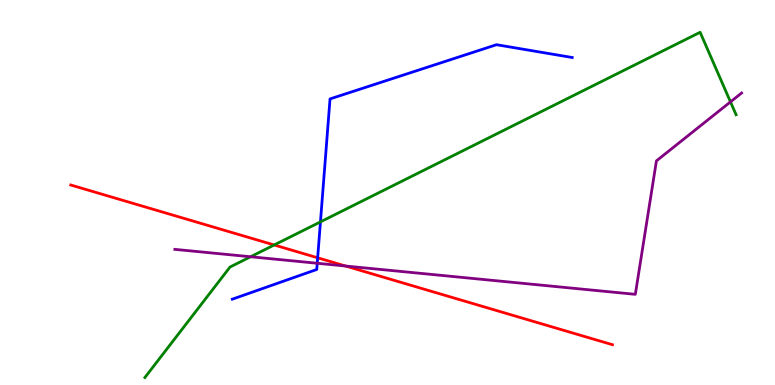[{'lines': ['blue', 'red'], 'intersections': [{'x': 4.1, 'y': 3.3}]}, {'lines': ['green', 'red'], 'intersections': [{'x': 3.54, 'y': 3.64}]}, {'lines': ['purple', 'red'], 'intersections': [{'x': 4.46, 'y': 3.09}]}, {'lines': ['blue', 'green'], 'intersections': [{'x': 4.13, 'y': 4.24}]}, {'lines': ['blue', 'purple'], 'intersections': [{'x': 4.09, 'y': 3.16}]}, {'lines': ['green', 'purple'], 'intersections': [{'x': 3.23, 'y': 3.33}, {'x': 9.43, 'y': 7.35}]}]